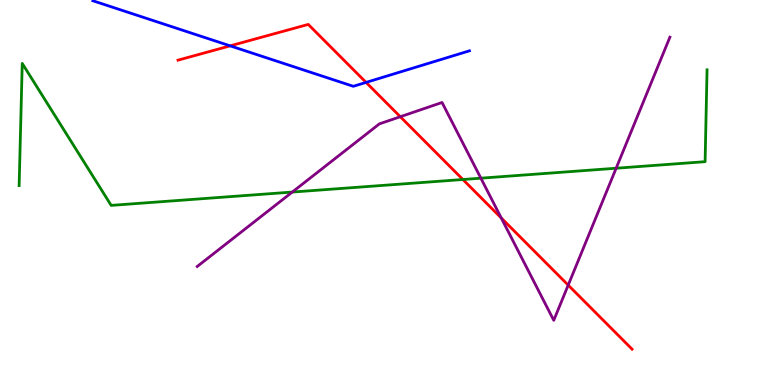[{'lines': ['blue', 'red'], 'intersections': [{'x': 2.97, 'y': 8.81}, {'x': 4.72, 'y': 7.86}]}, {'lines': ['green', 'red'], 'intersections': [{'x': 5.97, 'y': 5.34}]}, {'lines': ['purple', 'red'], 'intersections': [{'x': 5.17, 'y': 6.97}, {'x': 6.47, 'y': 4.34}, {'x': 7.33, 'y': 2.59}]}, {'lines': ['blue', 'green'], 'intersections': []}, {'lines': ['blue', 'purple'], 'intersections': []}, {'lines': ['green', 'purple'], 'intersections': [{'x': 3.77, 'y': 5.01}, {'x': 6.2, 'y': 5.37}, {'x': 7.95, 'y': 5.63}]}]